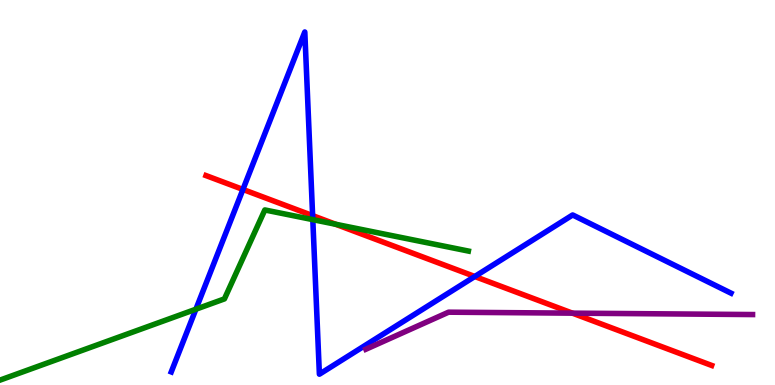[{'lines': ['blue', 'red'], 'intersections': [{'x': 3.13, 'y': 5.08}, {'x': 4.03, 'y': 4.4}, {'x': 6.13, 'y': 2.82}]}, {'lines': ['green', 'red'], 'intersections': [{'x': 4.33, 'y': 4.18}]}, {'lines': ['purple', 'red'], 'intersections': [{'x': 7.39, 'y': 1.87}]}, {'lines': ['blue', 'green'], 'intersections': [{'x': 2.53, 'y': 1.97}, {'x': 4.04, 'y': 4.3}]}, {'lines': ['blue', 'purple'], 'intersections': []}, {'lines': ['green', 'purple'], 'intersections': []}]